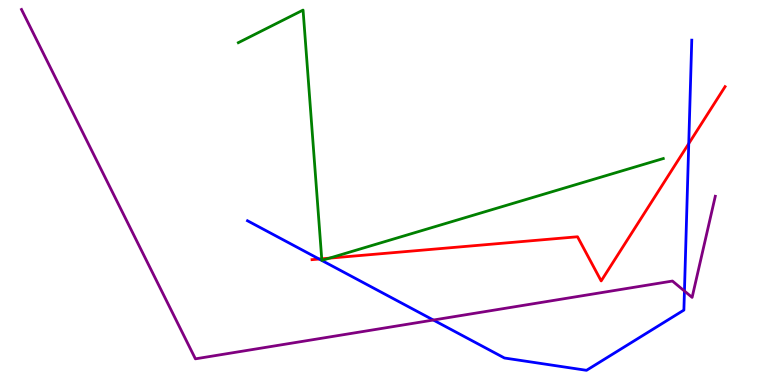[{'lines': ['blue', 'red'], 'intersections': [{'x': 4.12, 'y': 3.27}, {'x': 8.89, 'y': 6.27}]}, {'lines': ['green', 'red'], 'intersections': [{'x': 4.15, 'y': 3.28}, {'x': 4.25, 'y': 3.29}]}, {'lines': ['purple', 'red'], 'intersections': []}, {'lines': ['blue', 'green'], 'intersections': []}, {'lines': ['blue', 'purple'], 'intersections': [{'x': 5.59, 'y': 1.69}, {'x': 8.83, 'y': 2.44}]}, {'lines': ['green', 'purple'], 'intersections': []}]